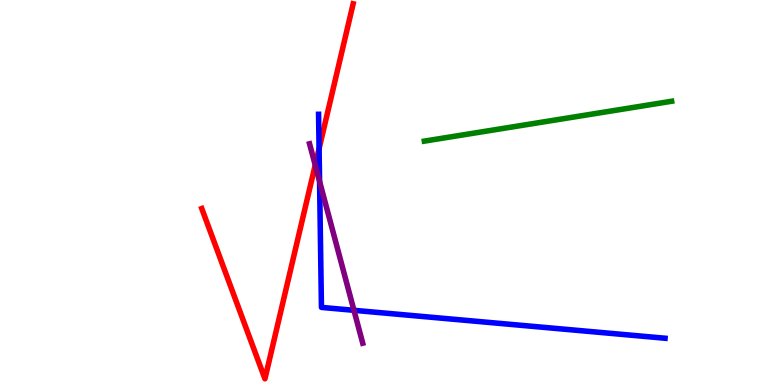[{'lines': ['blue', 'red'], 'intersections': [{'x': 4.12, 'y': 6.14}]}, {'lines': ['green', 'red'], 'intersections': []}, {'lines': ['purple', 'red'], 'intersections': [{'x': 4.07, 'y': 5.71}]}, {'lines': ['blue', 'green'], 'intersections': []}, {'lines': ['blue', 'purple'], 'intersections': [{'x': 4.12, 'y': 5.29}, {'x': 4.57, 'y': 1.94}]}, {'lines': ['green', 'purple'], 'intersections': []}]